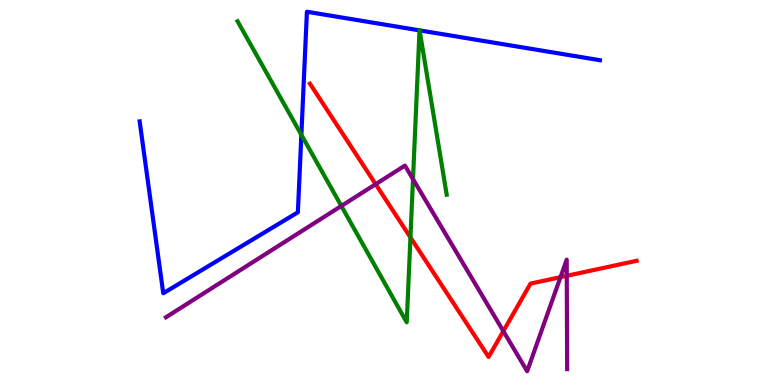[{'lines': ['blue', 'red'], 'intersections': []}, {'lines': ['green', 'red'], 'intersections': [{'x': 5.3, 'y': 3.83}]}, {'lines': ['purple', 'red'], 'intersections': [{'x': 4.85, 'y': 5.22}, {'x': 6.49, 'y': 1.4}, {'x': 7.23, 'y': 2.8}, {'x': 7.31, 'y': 2.84}]}, {'lines': ['blue', 'green'], 'intersections': [{'x': 3.89, 'y': 6.5}, {'x': 5.41, 'y': 9.21}, {'x': 5.41, 'y': 9.21}]}, {'lines': ['blue', 'purple'], 'intersections': []}, {'lines': ['green', 'purple'], 'intersections': [{'x': 4.4, 'y': 4.65}, {'x': 5.33, 'y': 5.35}]}]